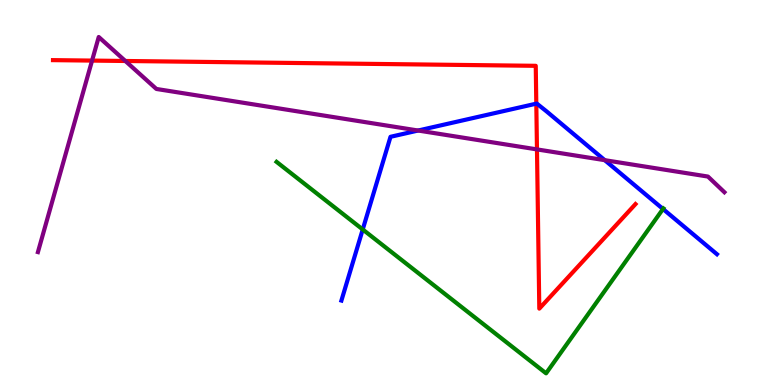[{'lines': ['blue', 'red'], 'intersections': [{'x': 6.92, 'y': 7.31}]}, {'lines': ['green', 'red'], 'intersections': []}, {'lines': ['purple', 'red'], 'intersections': [{'x': 1.19, 'y': 8.43}, {'x': 1.62, 'y': 8.42}, {'x': 6.93, 'y': 6.12}]}, {'lines': ['blue', 'green'], 'intersections': [{'x': 4.68, 'y': 4.04}, {'x': 8.55, 'y': 4.57}]}, {'lines': ['blue', 'purple'], 'intersections': [{'x': 5.39, 'y': 6.61}, {'x': 7.8, 'y': 5.84}]}, {'lines': ['green', 'purple'], 'intersections': []}]